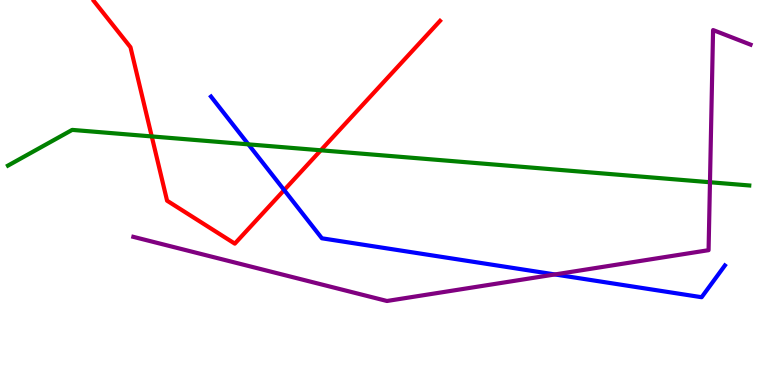[{'lines': ['blue', 'red'], 'intersections': [{'x': 3.67, 'y': 5.06}]}, {'lines': ['green', 'red'], 'intersections': [{'x': 1.96, 'y': 6.46}, {'x': 4.14, 'y': 6.1}]}, {'lines': ['purple', 'red'], 'intersections': []}, {'lines': ['blue', 'green'], 'intersections': [{'x': 3.21, 'y': 6.25}]}, {'lines': ['blue', 'purple'], 'intersections': [{'x': 7.16, 'y': 2.87}]}, {'lines': ['green', 'purple'], 'intersections': [{'x': 9.16, 'y': 5.27}]}]